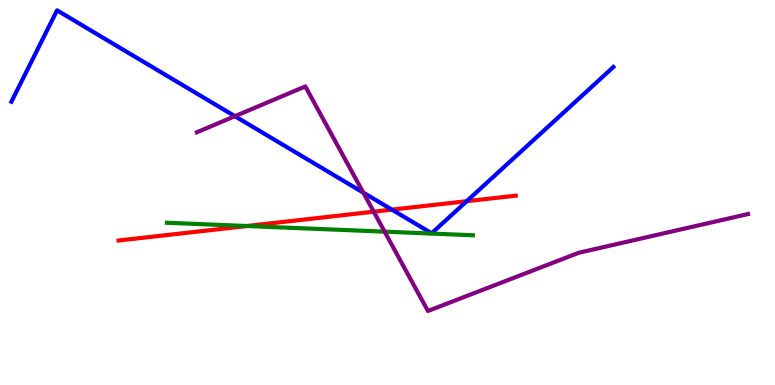[{'lines': ['blue', 'red'], 'intersections': [{'x': 5.06, 'y': 4.55}, {'x': 6.02, 'y': 4.77}]}, {'lines': ['green', 'red'], 'intersections': [{'x': 3.19, 'y': 4.13}]}, {'lines': ['purple', 'red'], 'intersections': [{'x': 4.82, 'y': 4.5}]}, {'lines': ['blue', 'green'], 'intersections': []}, {'lines': ['blue', 'purple'], 'intersections': [{'x': 3.03, 'y': 6.98}, {'x': 4.69, 'y': 5.0}]}, {'lines': ['green', 'purple'], 'intersections': [{'x': 4.96, 'y': 3.98}]}]